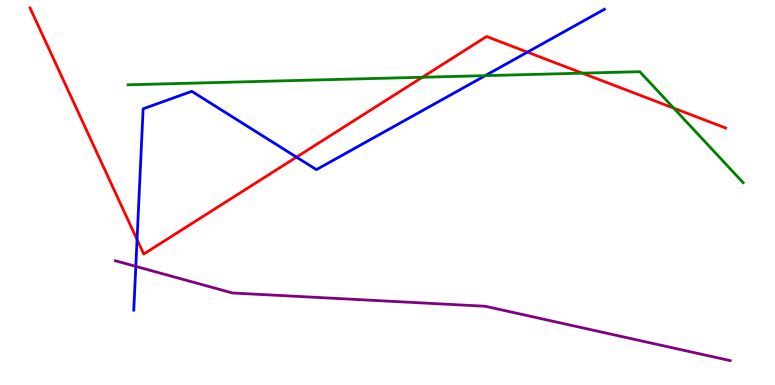[{'lines': ['blue', 'red'], 'intersections': [{'x': 1.77, 'y': 3.78}, {'x': 3.83, 'y': 5.92}, {'x': 6.81, 'y': 8.65}]}, {'lines': ['green', 'red'], 'intersections': [{'x': 5.45, 'y': 7.99}, {'x': 7.51, 'y': 8.1}, {'x': 8.69, 'y': 7.19}]}, {'lines': ['purple', 'red'], 'intersections': []}, {'lines': ['blue', 'green'], 'intersections': [{'x': 6.26, 'y': 8.04}]}, {'lines': ['blue', 'purple'], 'intersections': [{'x': 1.75, 'y': 3.08}]}, {'lines': ['green', 'purple'], 'intersections': []}]